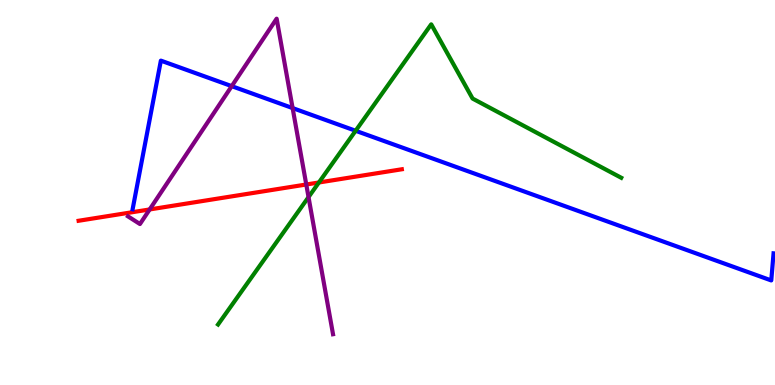[{'lines': ['blue', 'red'], 'intersections': []}, {'lines': ['green', 'red'], 'intersections': [{'x': 4.11, 'y': 5.26}]}, {'lines': ['purple', 'red'], 'intersections': [{'x': 1.93, 'y': 4.56}, {'x': 3.95, 'y': 5.21}]}, {'lines': ['blue', 'green'], 'intersections': [{'x': 4.59, 'y': 6.6}]}, {'lines': ['blue', 'purple'], 'intersections': [{'x': 2.99, 'y': 7.76}, {'x': 3.78, 'y': 7.19}]}, {'lines': ['green', 'purple'], 'intersections': [{'x': 3.98, 'y': 4.88}]}]